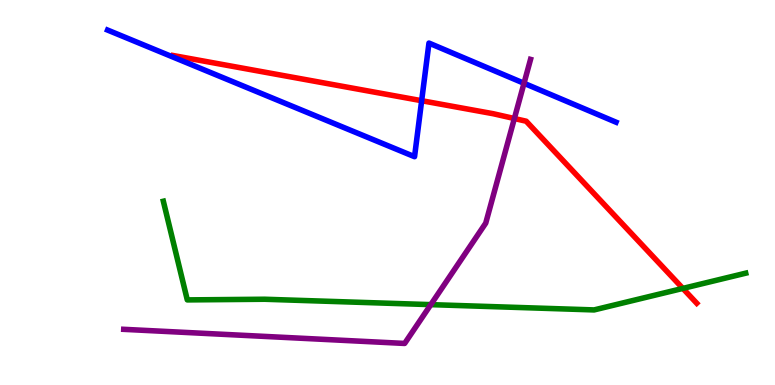[{'lines': ['blue', 'red'], 'intersections': [{'x': 5.44, 'y': 7.38}]}, {'lines': ['green', 'red'], 'intersections': [{'x': 8.81, 'y': 2.51}]}, {'lines': ['purple', 'red'], 'intersections': [{'x': 6.64, 'y': 6.92}]}, {'lines': ['blue', 'green'], 'intersections': []}, {'lines': ['blue', 'purple'], 'intersections': [{'x': 6.76, 'y': 7.84}]}, {'lines': ['green', 'purple'], 'intersections': [{'x': 5.56, 'y': 2.09}]}]